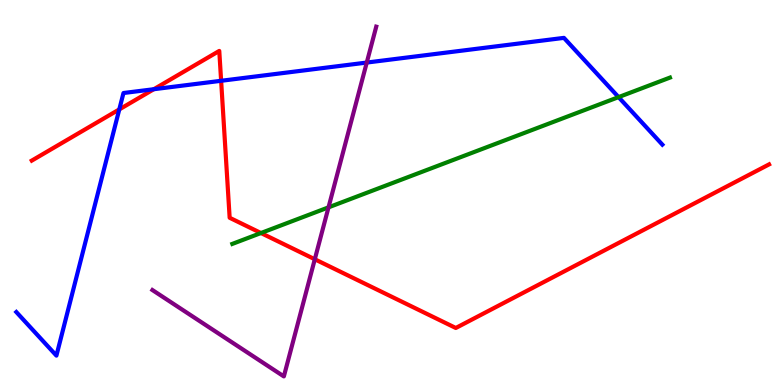[{'lines': ['blue', 'red'], 'intersections': [{'x': 1.54, 'y': 7.16}, {'x': 1.98, 'y': 7.68}, {'x': 2.85, 'y': 7.9}]}, {'lines': ['green', 'red'], 'intersections': [{'x': 3.37, 'y': 3.95}]}, {'lines': ['purple', 'red'], 'intersections': [{'x': 4.06, 'y': 3.27}]}, {'lines': ['blue', 'green'], 'intersections': [{'x': 7.98, 'y': 7.48}]}, {'lines': ['blue', 'purple'], 'intersections': [{'x': 4.73, 'y': 8.38}]}, {'lines': ['green', 'purple'], 'intersections': [{'x': 4.24, 'y': 4.61}]}]